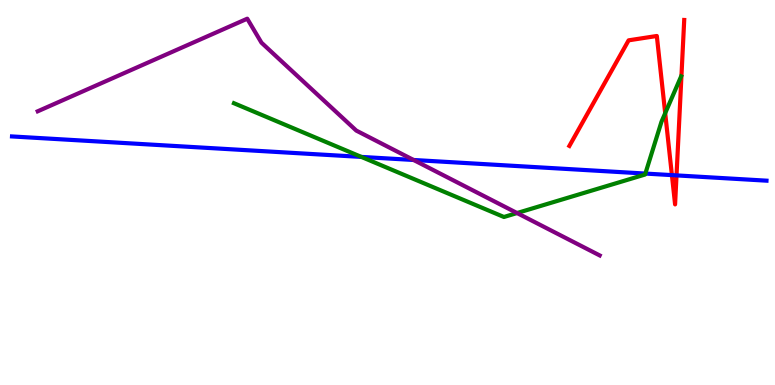[{'lines': ['blue', 'red'], 'intersections': [{'x': 8.67, 'y': 5.45}, {'x': 8.73, 'y': 5.44}]}, {'lines': ['green', 'red'], 'intersections': [{'x': 8.58, 'y': 7.06}]}, {'lines': ['purple', 'red'], 'intersections': []}, {'lines': ['blue', 'green'], 'intersections': [{'x': 4.66, 'y': 5.92}, {'x': 8.33, 'y': 5.49}]}, {'lines': ['blue', 'purple'], 'intersections': [{'x': 5.34, 'y': 5.84}]}, {'lines': ['green', 'purple'], 'intersections': [{'x': 6.67, 'y': 4.47}]}]